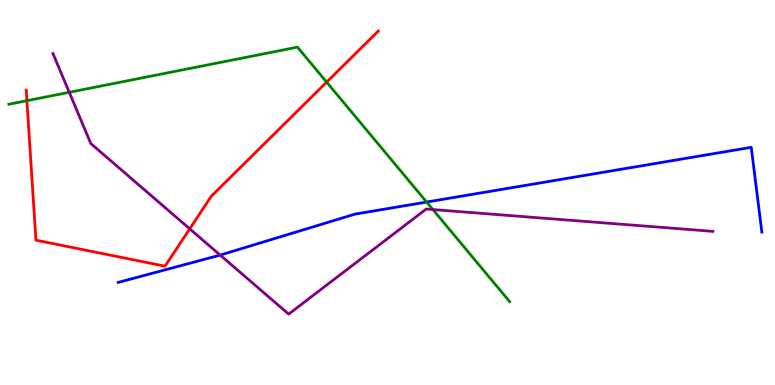[{'lines': ['blue', 'red'], 'intersections': []}, {'lines': ['green', 'red'], 'intersections': [{'x': 0.347, 'y': 7.38}, {'x': 4.21, 'y': 7.87}]}, {'lines': ['purple', 'red'], 'intersections': [{'x': 2.45, 'y': 4.06}]}, {'lines': ['blue', 'green'], 'intersections': [{'x': 5.5, 'y': 4.75}]}, {'lines': ['blue', 'purple'], 'intersections': [{'x': 2.84, 'y': 3.37}]}, {'lines': ['green', 'purple'], 'intersections': [{'x': 0.894, 'y': 7.6}, {'x': 5.59, 'y': 4.56}]}]